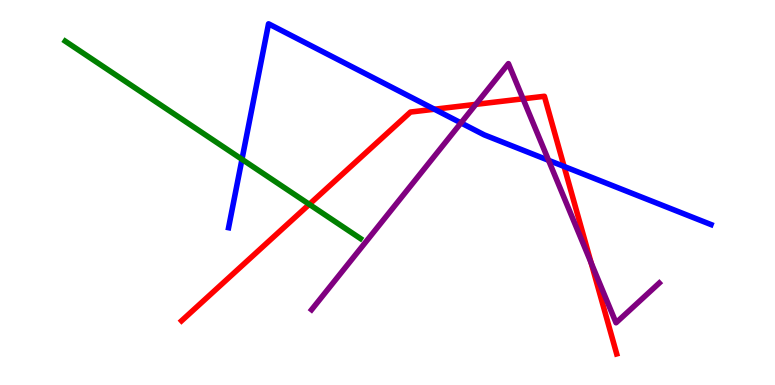[{'lines': ['blue', 'red'], 'intersections': [{'x': 5.61, 'y': 7.16}, {'x': 7.28, 'y': 5.68}]}, {'lines': ['green', 'red'], 'intersections': [{'x': 3.99, 'y': 4.69}]}, {'lines': ['purple', 'red'], 'intersections': [{'x': 6.14, 'y': 7.29}, {'x': 6.75, 'y': 7.43}, {'x': 7.63, 'y': 3.17}]}, {'lines': ['blue', 'green'], 'intersections': [{'x': 3.12, 'y': 5.86}]}, {'lines': ['blue', 'purple'], 'intersections': [{'x': 5.95, 'y': 6.81}, {'x': 7.08, 'y': 5.84}]}, {'lines': ['green', 'purple'], 'intersections': []}]